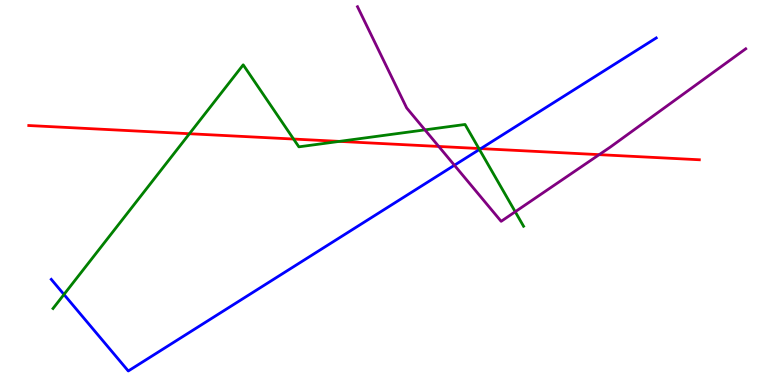[{'lines': ['blue', 'red'], 'intersections': [{'x': 6.2, 'y': 6.14}]}, {'lines': ['green', 'red'], 'intersections': [{'x': 2.44, 'y': 6.53}, {'x': 3.79, 'y': 6.39}, {'x': 4.38, 'y': 6.33}, {'x': 6.18, 'y': 6.14}]}, {'lines': ['purple', 'red'], 'intersections': [{'x': 5.66, 'y': 6.2}, {'x': 7.73, 'y': 5.98}]}, {'lines': ['blue', 'green'], 'intersections': [{'x': 0.825, 'y': 2.35}, {'x': 6.19, 'y': 6.12}]}, {'lines': ['blue', 'purple'], 'intersections': [{'x': 5.86, 'y': 5.71}]}, {'lines': ['green', 'purple'], 'intersections': [{'x': 5.48, 'y': 6.63}, {'x': 6.65, 'y': 4.5}]}]